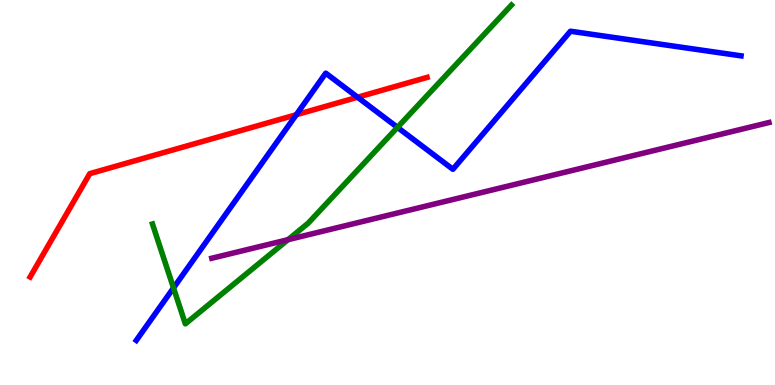[{'lines': ['blue', 'red'], 'intersections': [{'x': 3.82, 'y': 7.02}, {'x': 4.61, 'y': 7.47}]}, {'lines': ['green', 'red'], 'intersections': []}, {'lines': ['purple', 'red'], 'intersections': []}, {'lines': ['blue', 'green'], 'intersections': [{'x': 2.24, 'y': 2.52}, {'x': 5.13, 'y': 6.69}]}, {'lines': ['blue', 'purple'], 'intersections': []}, {'lines': ['green', 'purple'], 'intersections': [{'x': 3.72, 'y': 3.77}]}]